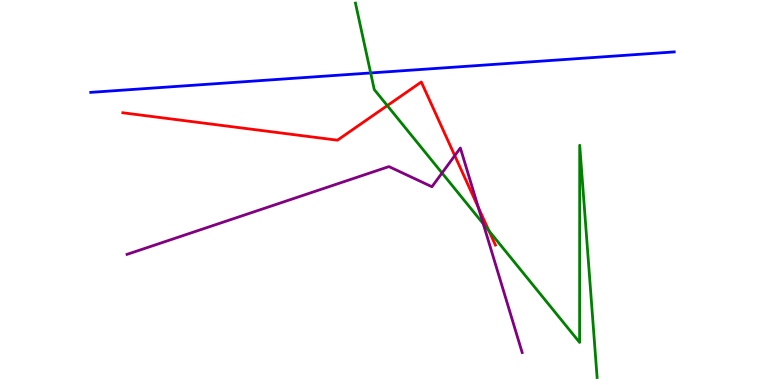[{'lines': ['blue', 'red'], 'intersections': []}, {'lines': ['green', 'red'], 'intersections': [{'x': 5.0, 'y': 7.26}, {'x': 6.31, 'y': 4.01}]}, {'lines': ['purple', 'red'], 'intersections': [{'x': 5.87, 'y': 5.96}, {'x': 6.17, 'y': 4.61}]}, {'lines': ['blue', 'green'], 'intersections': [{'x': 4.78, 'y': 8.11}]}, {'lines': ['blue', 'purple'], 'intersections': []}, {'lines': ['green', 'purple'], 'intersections': [{'x': 5.7, 'y': 5.51}, {'x': 6.24, 'y': 4.19}]}]